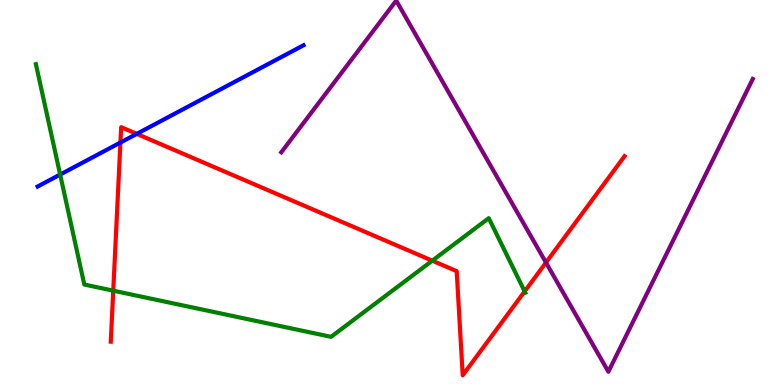[{'lines': ['blue', 'red'], 'intersections': [{'x': 1.55, 'y': 6.3}, {'x': 1.76, 'y': 6.52}]}, {'lines': ['green', 'red'], 'intersections': [{'x': 1.46, 'y': 2.45}, {'x': 5.58, 'y': 3.23}, {'x': 6.77, 'y': 2.43}]}, {'lines': ['purple', 'red'], 'intersections': [{'x': 7.04, 'y': 3.18}]}, {'lines': ['blue', 'green'], 'intersections': [{'x': 0.776, 'y': 5.47}]}, {'lines': ['blue', 'purple'], 'intersections': []}, {'lines': ['green', 'purple'], 'intersections': []}]